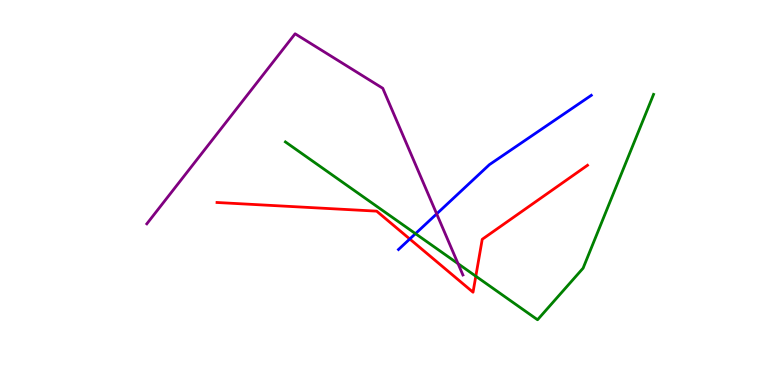[{'lines': ['blue', 'red'], 'intersections': [{'x': 5.29, 'y': 3.79}]}, {'lines': ['green', 'red'], 'intersections': [{'x': 6.14, 'y': 2.83}]}, {'lines': ['purple', 'red'], 'intersections': []}, {'lines': ['blue', 'green'], 'intersections': [{'x': 5.36, 'y': 3.93}]}, {'lines': ['blue', 'purple'], 'intersections': [{'x': 5.63, 'y': 4.44}]}, {'lines': ['green', 'purple'], 'intersections': [{'x': 5.91, 'y': 3.15}]}]